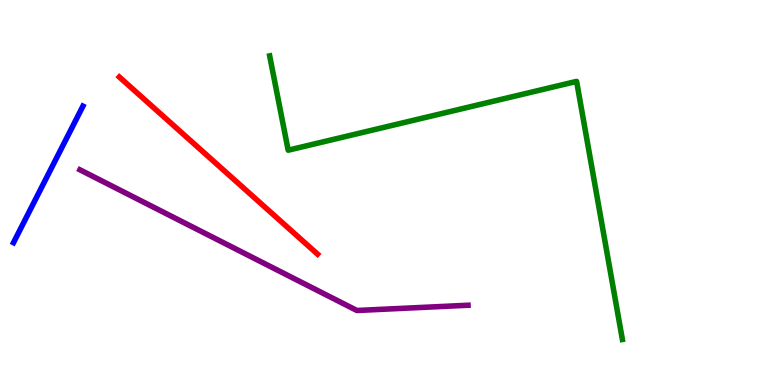[{'lines': ['blue', 'red'], 'intersections': []}, {'lines': ['green', 'red'], 'intersections': []}, {'lines': ['purple', 'red'], 'intersections': []}, {'lines': ['blue', 'green'], 'intersections': []}, {'lines': ['blue', 'purple'], 'intersections': []}, {'lines': ['green', 'purple'], 'intersections': []}]